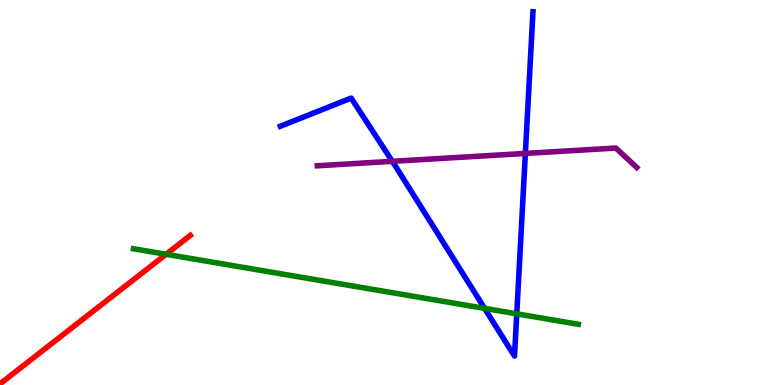[{'lines': ['blue', 'red'], 'intersections': []}, {'lines': ['green', 'red'], 'intersections': [{'x': 2.14, 'y': 3.39}]}, {'lines': ['purple', 'red'], 'intersections': []}, {'lines': ['blue', 'green'], 'intersections': [{'x': 6.25, 'y': 1.99}, {'x': 6.67, 'y': 1.85}]}, {'lines': ['blue', 'purple'], 'intersections': [{'x': 5.06, 'y': 5.81}, {'x': 6.78, 'y': 6.01}]}, {'lines': ['green', 'purple'], 'intersections': []}]